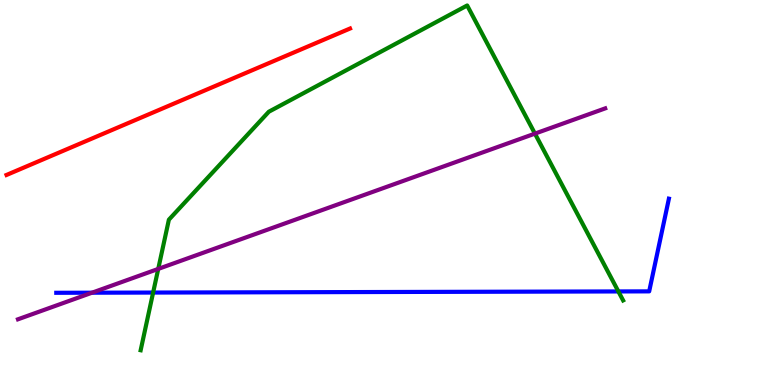[{'lines': ['blue', 'red'], 'intersections': []}, {'lines': ['green', 'red'], 'intersections': []}, {'lines': ['purple', 'red'], 'intersections': []}, {'lines': ['blue', 'green'], 'intersections': [{'x': 1.98, 'y': 2.4}, {'x': 7.98, 'y': 2.43}]}, {'lines': ['blue', 'purple'], 'intersections': [{'x': 1.19, 'y': 2.4}]}, {'lines': ['green', 'purple'], 'intersections': [{'x': 2.04, 'y': 3.02}, {'x': 6.9, 'y': 6.53}]}]